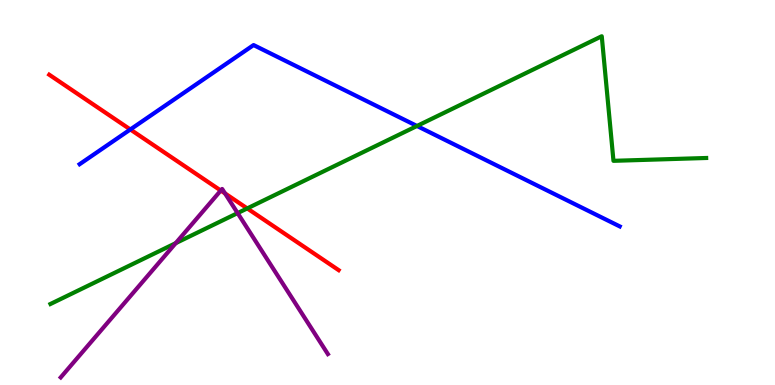[{'lines': ['blue', 'red'], 'intersections': [{'x': 1.68, 'y': 6.64}]}, {'lines': ['green', 'red'], 'intersections': [{'x': 3.19, 'y': 4.59}]}, {'lines': ['purple', 'red'], 'intersections': [{'x': 2.85, 'y': 5.05}, {'x': 2.9, 'y': 4.98}]}, {'lines': ['blue', 'green'], 'intersections': [{'x': 5.38, 'y': 6.73}]}, {'lines': ['blue', 'purple'], 'intersections': []}, {'lines': ['green', 'purple'], 'intersections': [{'x': 2.27, 'y': 3.68}, {'x': 3.07, 'y': 4.47}]}]